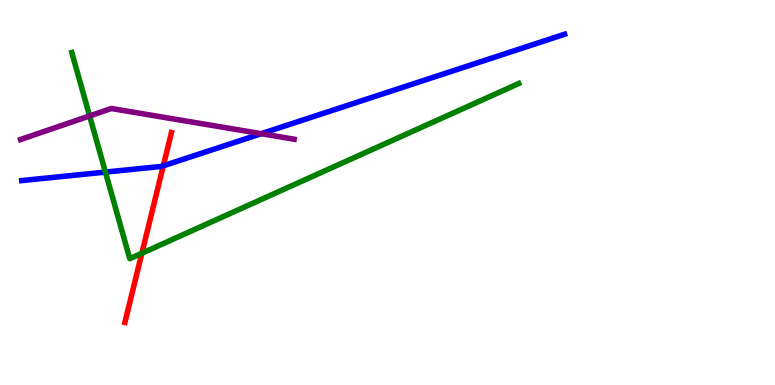[{'lines': ['blue', 'red'], 'intersections': [{'x': 2.11, 'y': 5.69}]}, {'lines': ['green', 'red'], 'intersections': [{'x': 1.83, 'y': 3.42}]}, {'lines': ['purple', 'red'], 'intersections': []}, {'lines': ['blue', 'green'], 'intersections': [{'x': 1.36, 'y': 5.53}]}, {'lines': ['blue', 'purple'], 'intersections': [{'x': 3.37, 'y': 6.53}]}, {'lines': ['green', 'purple'], 'intersections': [{'x': 1.16, 'y': 6.99}]}]